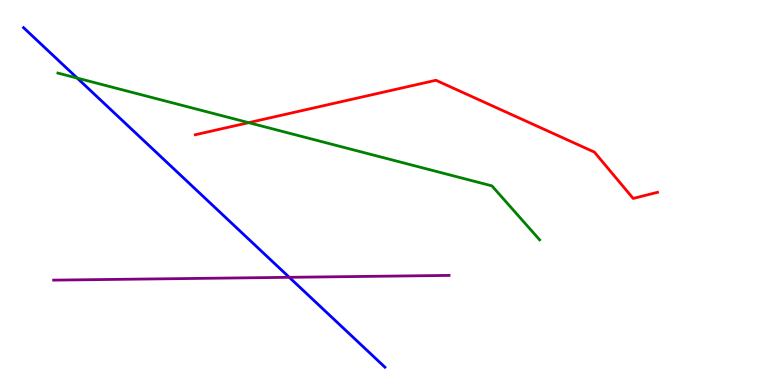[{'lines': ['blue', 'red'], 'intersections': []}, {'lines': ['green', 'red'], 'intersections': [{'x': 3.21, 'y': 6.81}]}, {'lines': ['purple', 'red'], 'intersections': []}, {'lines': ['blue', 'green'], 'intersections': [{'x': 0.996, 'y': 7.97}]}, {'lines': ['blue', 'purple'], 'intersections': [{'x': 3.73, 'y': 2.8}]}, {'lines': ['green', 'purple'], 'intersections': []}]